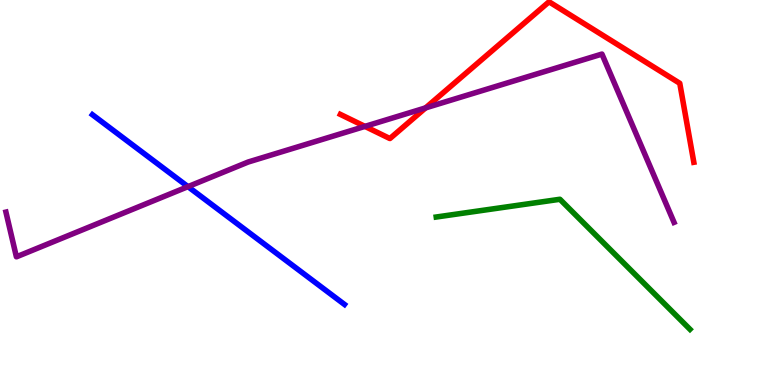[{'lines': ['blue', 'red'], 'intersections': []}, {'lines': ['green', 'red'], 'intersections': []}, {'lines': ['purple', 'red'], 'intersections': [{'x': 4.71, 'y': 6.72}, {'x': 5.49, 'y': 7.2}]}, {'lines': ['blue', 'green'], 'intersections': []}, {'lines': ['blue', 'purple'], 'intersections': [{'x': 2.43, 'y': 5.15}]}, {'lines': ['green', 'purple'], 'intersections': []}]